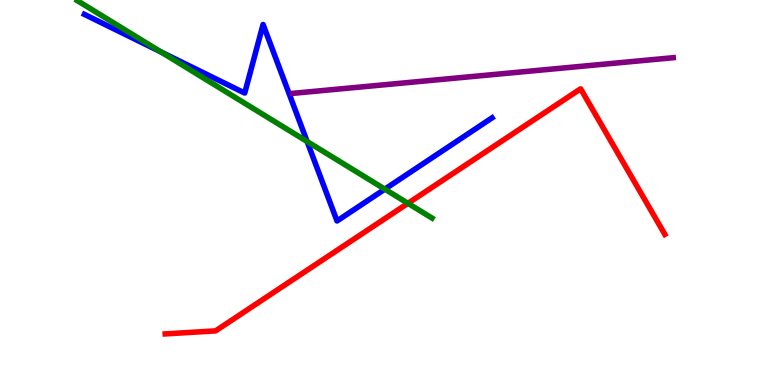[{'lines': ['blue', 'red'], 'intersections': []}, {'lines': ['green', 'red'], 'intersections': [{'x': 5.26, 'y': 4.72}]}, {'lines': ['purple', 'red'], 'intersections': []}, {'lines': ['blue', 'green'], 'intersections': [{'x': 2.08, 'y': 8.65}, {'x': 3.96, 'y': 6.32}, {'x': 4.97, 'y': 5.09}]}, {'lines': ['blue', 'purple'], 'intersections': []}, {'lines': ['green', 'purple'], 'intersections': []}]